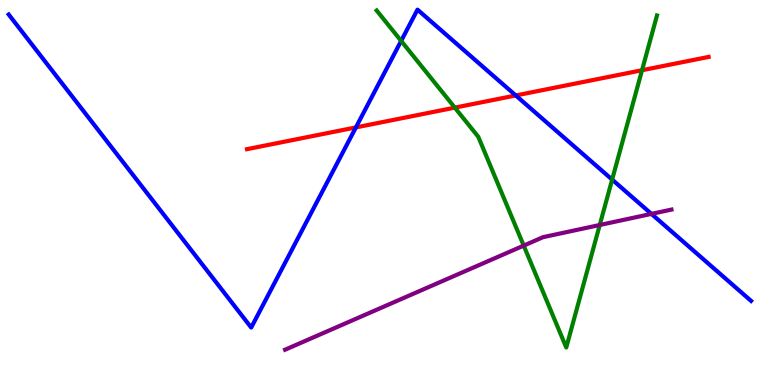[{'lines': ['blue', 'red'], 'intersections': [{'x': 4.59, 'y': 6.69}, {'x': 6.66, 'y': 7.52}]}, {'lines': ['green', 'red'], 'intersections': [{'x': 5.87, 'y': 7.2}, {'x': 8.28, 'y': 8.18}]}, {'lines': ['purple', 'red'], 'intersections': []}, {'lines': ['blue', 'green'], 'intersections': [{'x': 5.18, 'y': 8.94}, {'x': 7.9, 'y': 5.34}]}, {'lines': ['blue', 'purple'], 'intersections': [{'x': 8.41, 'y': 4.44}]}, {'lines': ['green', 'purple'], 'intersections': [{'x': 6.76, 'y': 3.62}, {'x': 7.74, 'y': 4.16}]}]